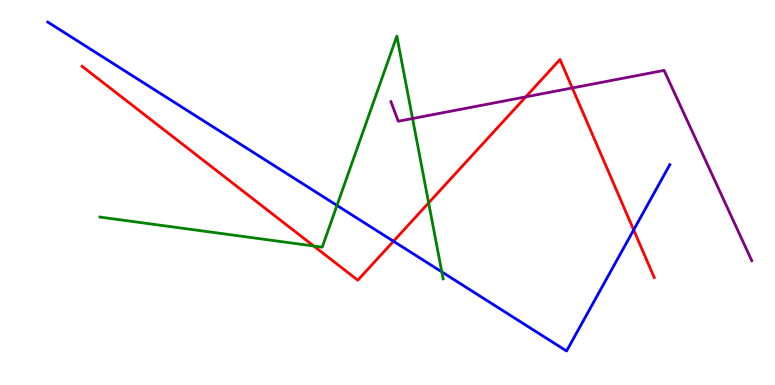[{'lines': ['blue', 'red'], 'intersections': [{'x': 5.08, 'y': 3.73}, {'x': 8.18, 'y': 4.03}]}, {'lines': ['green', 'red'], 'intersections': [{'x': 4.05, 'y': 3.61}, {'x': 5.53, 'y': 4.73}]}, {'lines': ['purple', 'red'], 'intersections': [{'x': 6.78, 'y': 7.48}, {'x': 7.38, 'y': 7.72}]}, {'lines': ['blue', 'green'], 'intersections': [{'x': 4.35, 'y': 4.66}, {'x': 5.7, 'y': 2.94}]}, {'lines': ['blue', 'purple'], 'intersections': []}, {'lines': ['green', 'purple'], 'intersections': [{'x': 5.32, 'y': 6.92}]}]